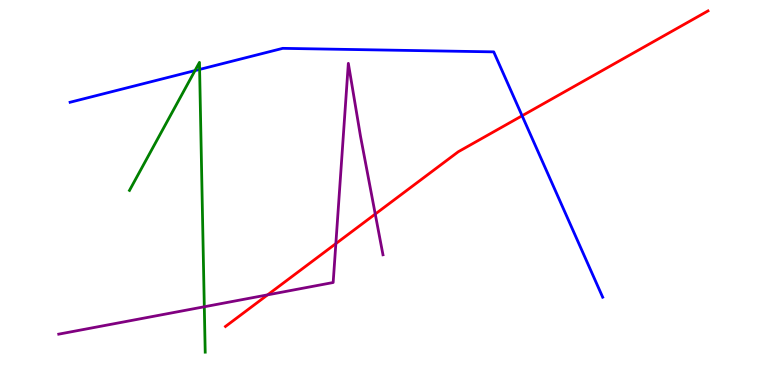[{'lines': ['blue', 'red'], 'intersections': [{'x': 6.74, 'y': 6.99}]}, {'lines': ['green', 'red'], 'intersections': []}, {'lines': ['purple', 'red'], 'intersections': [{'x': 3.45, 'y': 2.34}, {'x': 4.33, 'y': 3.67}, {'x': 4.84, 'y': 4.44}]}, {'lines': ['blue', 'green'], 'intersections': [{'x': 2.52, 'y': 8.17}, {'x': 2.58, 'y': 8.2}]}, {'lines': ['blue', 'purple'], 'intersections': []}, {'lines': ['green', 'purple'], 'intersections': [{'x': 2.64, 'y': 2.03}]}]